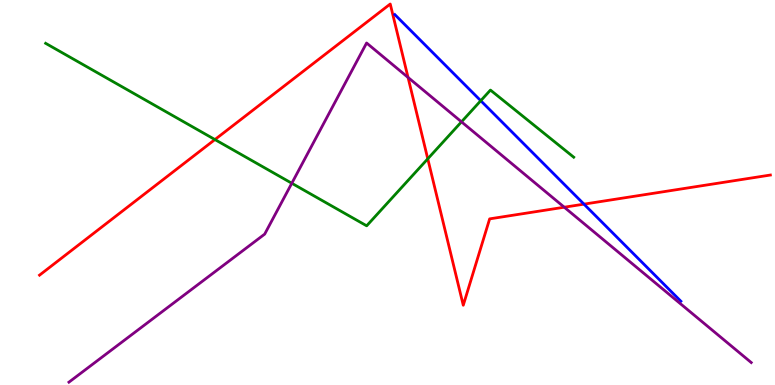[{'lines': ['blue', 'red'], 'intersections': [{'x': 7.54, 'y': 4.7}]}, {'lines': ['green', 'red'], 'intersections': [{'x': 2.77, 'y': 6.38}, {'x': 5.52, 'y': 5.88}]}, {'lines': ['purple', 'red'], 'intersections': [{'x': 5.27, 'y': 7.99}, {'x': 7.28, 'y': 4.62}]}, {'lines': ['blue', 'green'], 'intersections': [{'x': 6.2, 'y': 7.38}]}, {'lines': ['blue', 'purple'], 'intersections': []}, {'lines': ['green', 'purple'], 'intersections': [{'x': 3.77, 'y': 5.24}, {'x': 5.95, 'y': 6.84}]}]